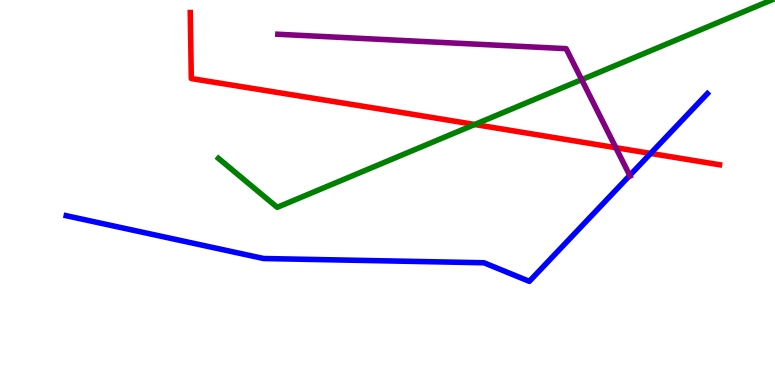[{'lines': ['blue', 'red'], 'intersections': [{'x': 8.4, 'y': 6.02}]}, {'lines': ['green', 'red'], 'intersections': [{'x': 6.13, 'y': 6.77}]}, {'lines': ['purple', 'red'], 'intersections': [{'x': 7.95, 'y': 6.16}]}, {'lines': ['blue', 'green'], 'intersections': []}, {'lines': ['blue', 'purple'], 'intersections': [{'x': 8.13, 'y': 5.44}]}, {'lines': ['green', 'purple'], 'intersections': [{'x': 7.51, 'y': 7.93}]}]